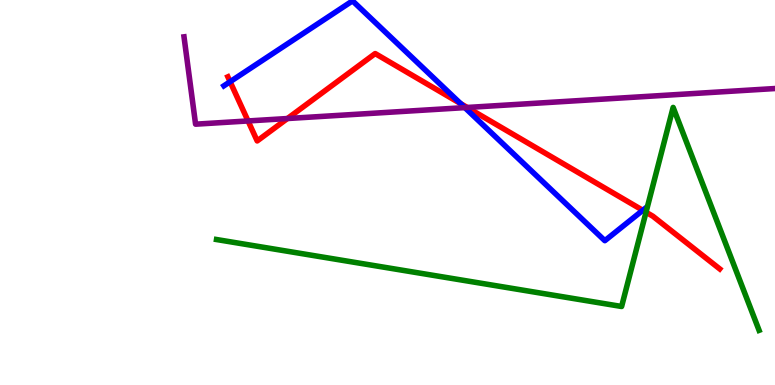[{'lines': ['blue', 'red'], 'intersections': [{'x': 2.97, 'y': 7.88}, {'x': 5.94, 'y': 7.31}, {'x': 8.29, 'y': 4.54}]}, {'lines': ['green', 'red'], 'intersections': [{'x': 8.34, 'y': 4.49}]}, {'lines': ['purple', 'red'], 'intersections': [{'x': 3.2, 'y': 6.86}, {'x': 3.71, 'y': 6.92}, {'x': 6.03, 'y': 7.21}]}, {'lines': ['blue', 'green'], 'intersections': []}, {'lines': ['blue', 'purple'], 'intersections': [{'x': 6.0, 'y': 7.2}]}, {'lines': ['green', 'purple'], 'intersections': []}]